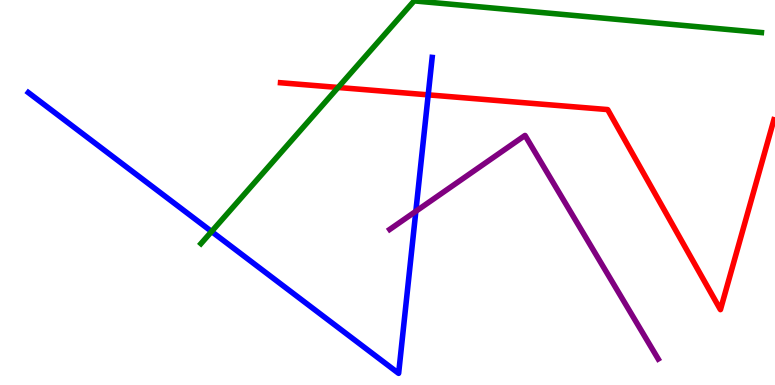[{'lines': ['blue', 'red'], 'intersections': [{'x': 5.53, 'y': 7.54}]}, {'lines': ['green', 'red'], 'intersections': [{'x': 4.36, 'y': 7.73}]}, {'lines': ['purple', 'red'], 'intersections': []}, {'lines': ['blue', 'green'], 'intersections': [{'x': 2.73, 'y': 3.99}]}, {'lines': ['blue', 'purple'], 'intersections': [{'x': 5.37, 'y': 4.51}]}, {'lines': ['green', 'purple'], 'intersections': []}]